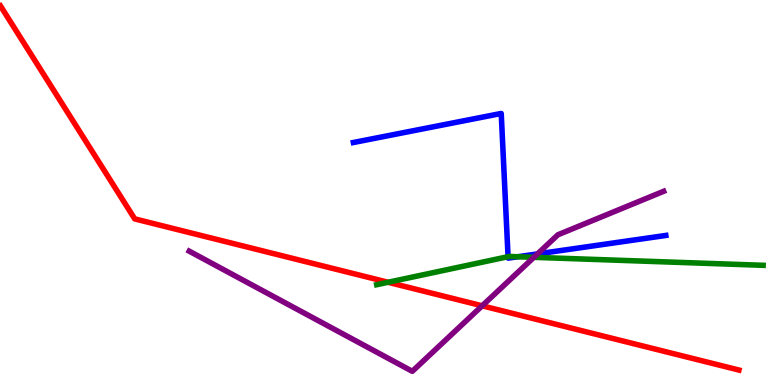[{'lines': ['blue', 'red'], 'intersections': []}, {'lines': ['green', 'red'], 'intersections': [{'x': 5.01, 'y': 2.67}]}, {'lines': ['purple', 'red'], 'intersections': [{'x': 6.22, 'y': 2.06}]}, {'lines': ['blue', 'green'], 'intersections': [{'x': 6.56, 'y': 3.33}, {'x': 6.68, 'y': 3.33}]}, {'lines': ['blue', 'purple'], 'intersections': [{'x': 6.94, 'y': 3.41}]}, {'lines': ['green', 'purple'], 'intersections': [{'x': 6.89, 'y': 3.32}]}]